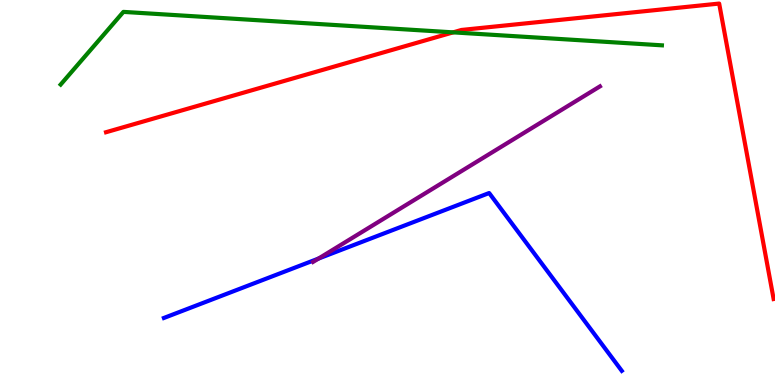[{'lines': ['blue', 'red'], 'intersections': []}, {'lines': ['green', 'red'], 'intersections': [{'x': 5.85, 'y': 9.16}]}, {'lines': ['purple', 'red'], 'intersections': []}, {'lines': ['blue', 'green'], 'intersections': []}, {'lines': ['blue', 'purple'], 'intersections': [{'x': 4.11, 'y': 3.28}]}, {'lines': ['green', 'purple'], 'intersections': []}]